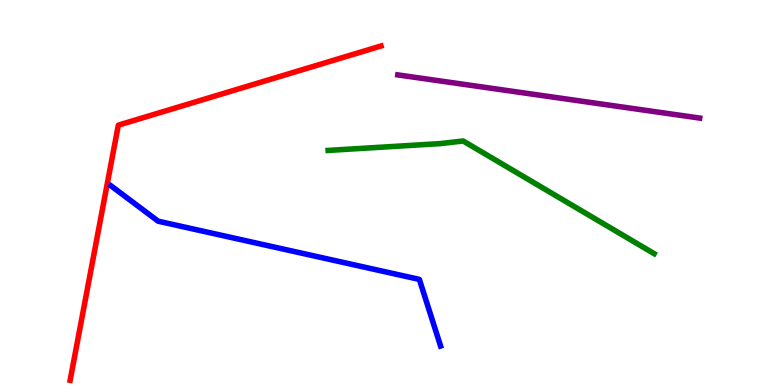[{'lines': ['blue', 'red'], 'intersections': []}, {'lines': ['green', 'red'], 'intersections': []}, {'lines': ['purple', 'red'], 'intersections': []}, {'lines': ['blue', 'green'], 'intersections': []}, {'lines': ['blue', 'purple'], 'intersections': []}, {'lines': ['green', 'purple'], 'intersections': []}]